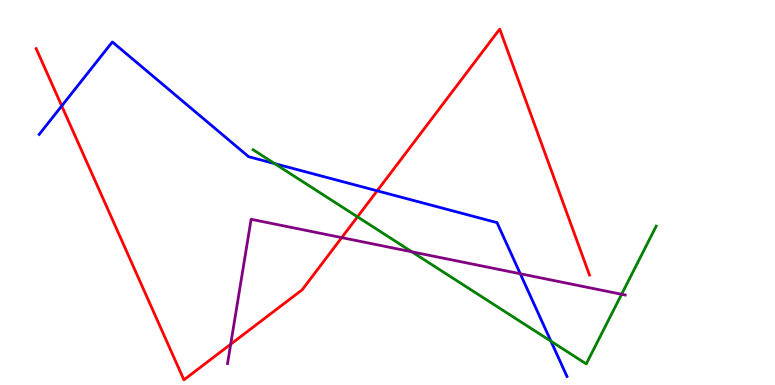[{'lines': ['blue', 'red'], 'intersections': [{'x': 0.797, 'y': 7.25}, {'x': 4.87, 'y': 5.04}]}, {'lines': ['green', 'red'], 'intersections': [{'x': 4.61, 'y': 4.37}]}, {'lines': ['purple', 'red'], 'intersections': [{'x': 2.98, 'y': 1.06}, {'x': 4.41, 'y': 3.83}]}, {'lines': ['blue', 'green'], 'intersections': [{'x': 3.54, 'y': 5.75}, {'x': 7.11, 'y': 1.14}]}, {'lines': ['blue', 'purple'], 'intersections': [{'x': 6.71, 'y': 2.89}]}, {'lines': ['green', 'purple'], 'intersections': [{'x': 5.31, 'y': 3.46}, {'x': 8.02, 'y': 2.36}]}]